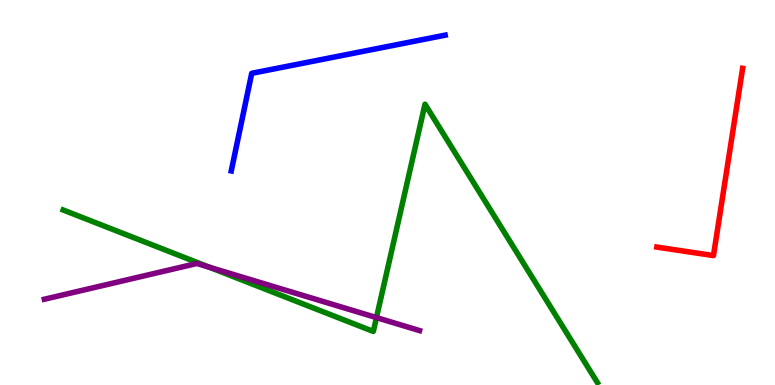[{'lines': ['blue', 'red'], 'intersections': []}, {'lines': ['green', 'red'], 'intersections': []}, {'lines': ['purple', 'red'], 'intersections': []}, {'lines': ['blue', 'green'], 'intersections': []}, {'lines': ['blue', 'purple'], 'intersections': []}, {'lines': ['green', 'purple'], 'intersections': [{'x': 2.7, 'y': 3.06}, {'x': 4.86, 'y': 1.75}]}]